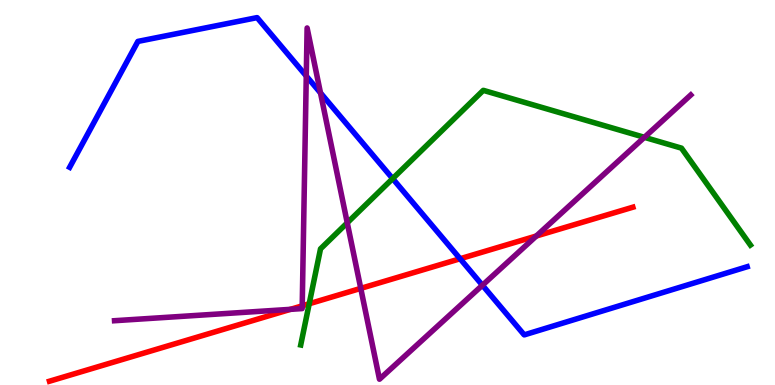[{'lines': ['blue', 'red'], 'intersections': [{'x': 5.94, 'y': 3.28}]}, {'lines': ['green', 'red'], 'intersections': [{'x': 3.99, 'y': 2.11}]}, {'lines': ['purple', 'red'], 'intersections': [{'x': 3.75, 'y': 1.97}, {'x': 3.9, 'y': 2.06}, {'x': 4.65, 'y': 2.51}, {'x': 6.92, 'y': 3.87}]}, {'lines': ['blue', 'green'], 'intersections': [{'x': 5.07, 'y': 5.36}]}, {'lines': ['blue', 'purple'], 'intersections': [{'x': 3.95, 'y': 8.03}, {'x': 4.14, 'y': 7.59}, {'x': 6.22, 'y': 2.59}]}, {'lines': ['green', 'purple'], 'intersections': [{'x': 4.48, 'y': 4.21}, {'x': 8.31, 'y': 6.43}]}]